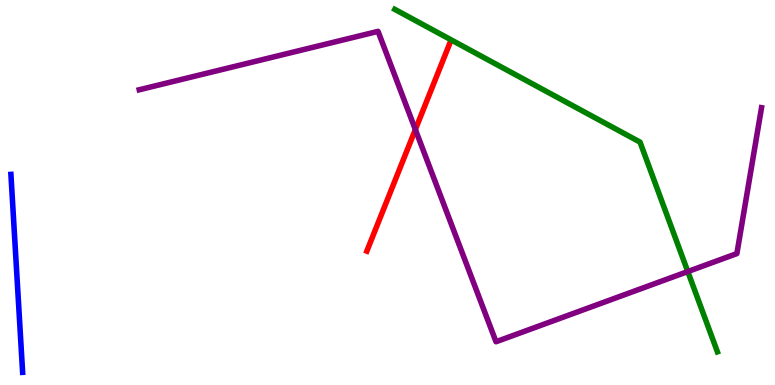[{'lines': ['blue', 'red'], 'intersections': []}, {'lines': ['green', 'red'], 'intersections': []}, {'lines': ['purple', 'red'], 'intersections': [{'x': 5.36, 'y': 6.64}]}, {'lines': ['blue', 'green'], 'intersections': []}, {'lines': ['blue', 'purple'], 'intersections': []}, {'lines': ['green', 'purple'], 'intersections': [{'x': 8.87, 'y': 2.95}]}]